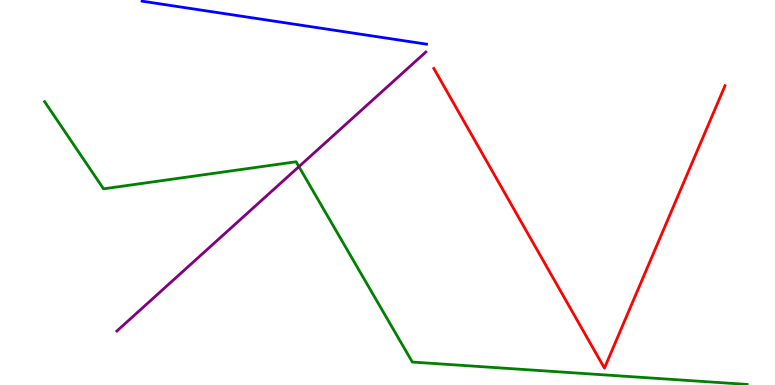[{'lines': ['blue', 'red'], 'intersections': []}, {'lines': ['green', 'red'], 'intersections': []}, {'lines': ['purple', 'red'], 'intersections': []}, {'lines': ['blue', 'green'], 'intersections': []}, {'lines': ['blue', 'purple'], 'intersections': []}, {'lines': ['green', 'purple'], 'intersections': [{'x': 3.86, 'y': 5.67}]}]